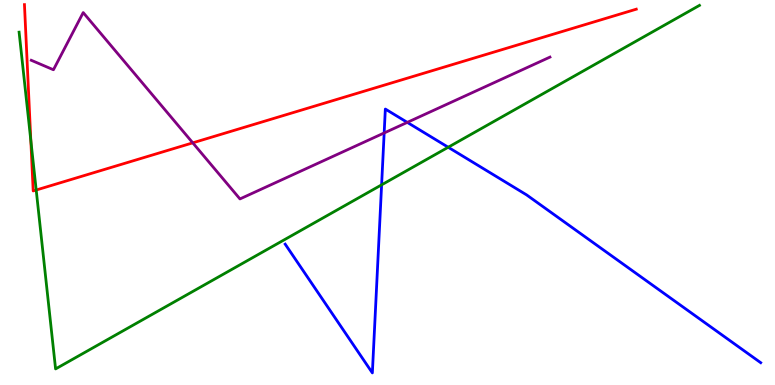[{'lines': ['blue', 'red'], 'intersections': []}, {'lines': ['green', 'red'], 'intersections': [{'x': 0.398, 'y': 6.35}, {'x': 0.467, 'y': 5.06}]}, {'lines': ['purple', 'red'], 'intersections': [{'x': 2.49, 'y': 6.29}]}, {'lines': ['blue', 'green'], 'intersections': [{'x': 4.92, 'y': 5.2}, {'x': 5.78, 'y': 6.18}]}, {'lines': ['blue', 'purple'], 'intersections': [{'x': 4.96, 'y': 6.55}, {'x': 5.26, 'y': 6.82}]}, {'lines': ['green', 'purple'], 'intersections': []}]